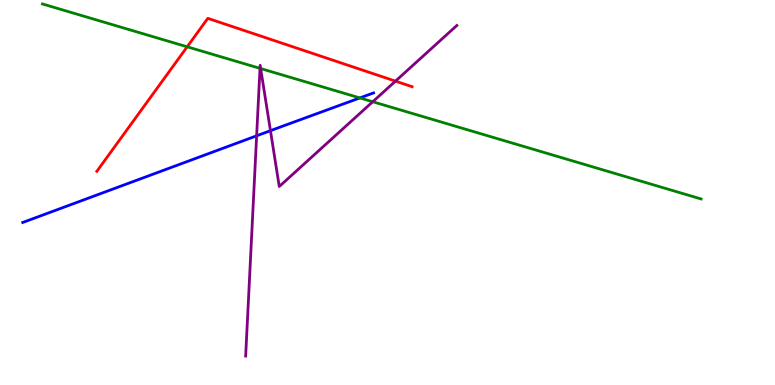[{'lines': ['blue', 'red'], 'intersections': []}, {'lines': ['green', 'red'], 'intersections': [{'x': 2.42, 'y': 8.78}]}, {'lines': ['purple', 'red'], 'intersections': [{'x': 5.1, 'y': 7.89}]}, {'lines': ['blue', 'green'], 'intersections': [{'x': 4.64, 'y': 7.46}]}, {'lines': ['blue', 'purple'], 'intersections': [{'x': 3.31, 'y': 6.47}, {'x': 3.49, 'y': 6.61}]}, {'lines': ['green', 'purple'], 'intersections': [{'x': 3.35, 'y': 8.22}, {'x': 3.36, 'y': 8.22}, {'x': 4.81, 'y': 7.36}]}]